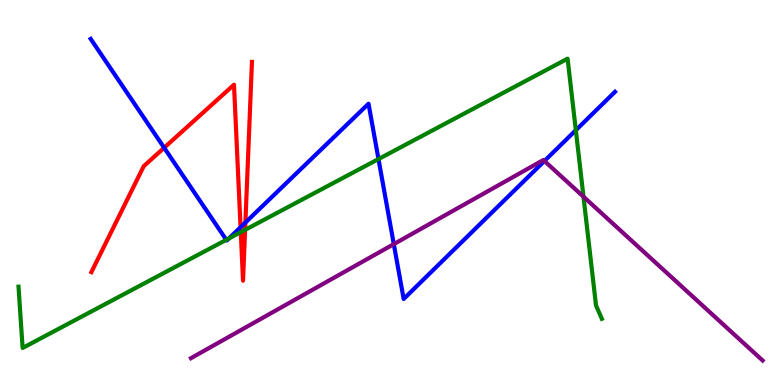[{'lines': ['blue', 'red'], 'intersections': [{'x': 2.12, 'y': 6.16}, {'x': 3.1, 'y': 4.1}, {'x': 3.17, 'y': 4.22}]}, {'lines': ['green', 'red'], 'intersections': [{'x': 3.11, 'y': 3.97}, {'x': 3.16, 'y': 4.03}]}, {'lines': ['purple', 'red'], 'intersections': []}, {'lines': ['blue', 'green'], 'intersections': [{'x': 2.92, 'y': 3.77}, {'x': 2.95, 'y': 3.81}, {'x': 4.88, 'y': 5.87}, {'x': 7.43, 'y': 6.62}]}, {'lines': ['blue', 'purple'], 'intersections': [{'x': 5.08, 'y': 3.66}, {'x': 7.02, 'y': 5.82}]}, {'lines': ['green', 'purple'], 'intersections': [{'x': 7.53, 'y': 4.89}]}]